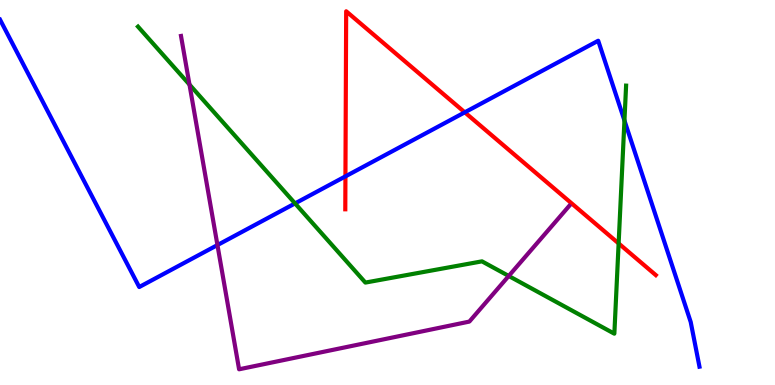[{'lines': ['blue', 'red'], 'intersections': [{'x': 4.46, 'y': 5.42}, {'x': 6.0, 'y': 7.08}]}, {'lines': ['green', 'red'], 'intersections': [{'x': 7.98, 'y': 3.68}]}, {'lines': ['purple', 'red'], 'intersections': []}, {'lines': ['blue', 'green'], 'intersections': [{'x': 3.81, 'y': 4.72}, {'x': 8.06, 'y': 6.87}]}, {'lines': ['blue', 'purple'], 'intersections': [{'x': 2.81, 'y': 3.63}]}, {'lines': ['green', 'purple'], 'intersections': [{'x': 2.44, 'y': 7.8}, {'x': 6.56, 'y': 2.83}]}]